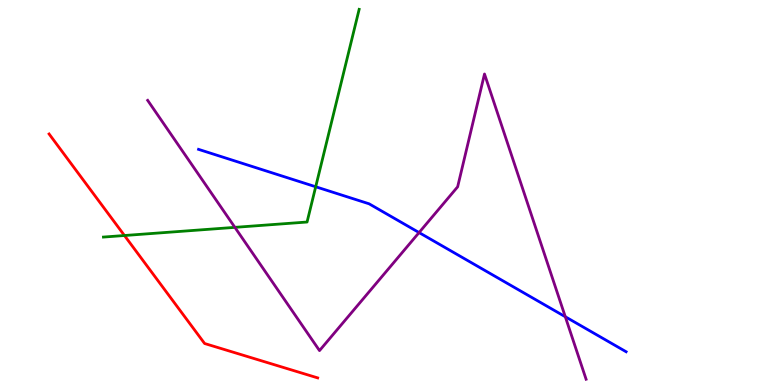[{'lines': ['blue', 'red'], 'intersections': []}, {'lines': ['green', 'red'], 'intersections': [{'x': 1.61, 'y': 3.88}]}, {'lines': ['purple', 'red'], 'intersections': []}, {'lines': ['blue', 'green'], 'intersections': [{'x': 4.07, 'y': 5.15}]}, {'lines': ['blue', 'purple'], 'intersections': [{'x': 5.41, 'y': 3.96}, {'x': 7.29, 'y': 1.77}]}, {'lines': ['green', 'purple'], 'intersections': [{'x': 3.03, 'y': 4.09}]}]